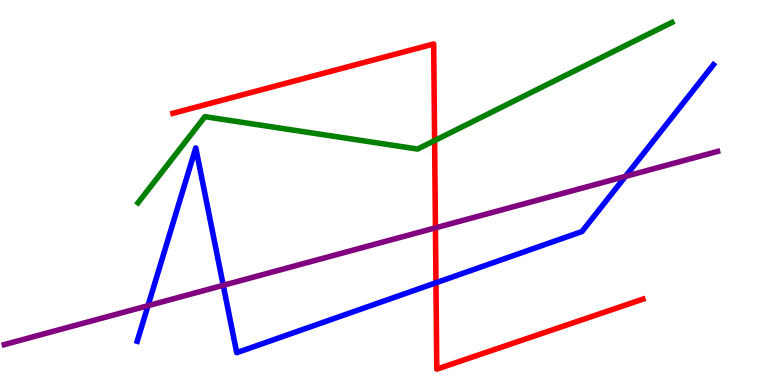[{'lines': ['blue', 'red'], 'intersections': [{'x': 5.63, 'y': 2.66}]}, {'lines': ['green', 'red'], 'intersections': [{'x': 5.61, 'y': 6.35}]}, {'lines': ['purple', 'red'], 'intersections': [{'x': 5.62, 'y': 4.08}]}, {'lines': ['blue', 'green'], 'intersections': []}, {'lines': ['blue', 'purple'], 'intersections': [{'x': 1.91, 'y': 2.06}, {'x': 2.88, 'y': 2.59}, {'x': 8.07, 'y': 5.42}]}, {'lines': ['green', 'purple'], 'intersections': []}]